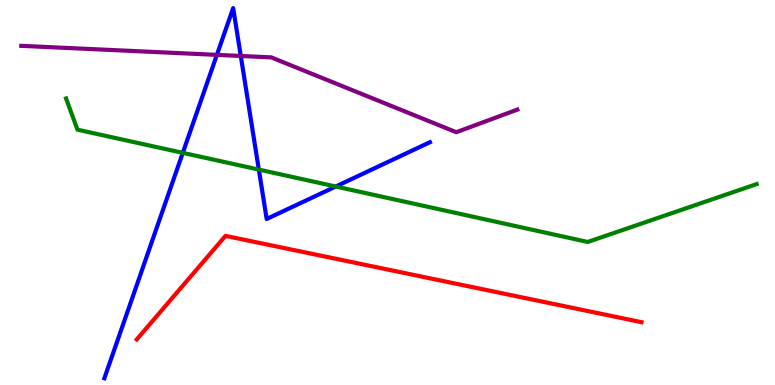[{'lines': ['blue', 'red'], 'intersections': []}, {'lines': ['green', 'red'], 'intersections': []}, {'lines': ['purple', 'red'], 'intersections': []}, {'lines': ['blue', 'green'], 'intersections': [{'x': 2.36, 'y': 6.03}, {'x': 3.34, 'y': 5.6}, {'x': 4.33, 'y': 5.16}]}, {'lines': ['blue', 'purple'], 'intersections': [{'x': 2.8, 'y': 8.57}, {'x': 3.11, 'y': 8.55}]}, {'lines': ['green', 'purple'], 'intersections': []}]